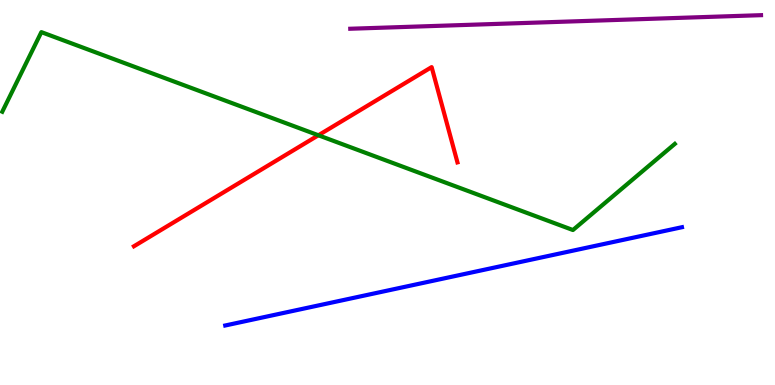[{'lines': ['blue', 'red'], 'intersections': []}, {'lines': ['green', 'red'], 'intersections': [{'x': 4.11, 'y': 6.49}]}, {'lines': ['purple', 'red'], 'intersections': []}, {'lines': ['blue', 'green'], 'intersections': []}, {'lines': ['blue', 'purple'], 'intersections': []}, {'lines': ['green', 'purple'], 'intersections': []}]